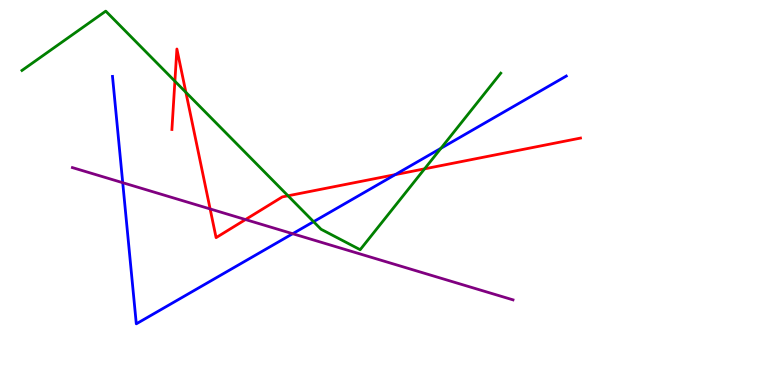[{'lines': ['blue', 'red'], 'intersections': [{'x': 5.1, 'y': 5.46}]}, {'lines': ['green', 'red'], 'intersections': [{'x': 2.26, 'y': 7.89}, {'x': 2.4, 'y': 7.6}, {'x': 3.72, 'y': 4.91}, {'x': 5.48, 'y': 5.61}]}, {'lines': ['purple', 'red'], 'intersections': [{'x': 2.71, 'y': 4.57}, {'x': 3.17, 'y': 4.3}]}, {'lines': ['blue', 'green'], 'intersections': [{'x': 4.05, 'y': 4.24}, {'x': 5.69, 'y': 6.15}]}, {'lines': ['blue', 'purple'], 'intersections': [{'x': 1.58, 'y': 5.25}, {'x': 3.78, 'y': 3.93}]}, {'lines': ['green', 'purple'], 'intersections': []}]